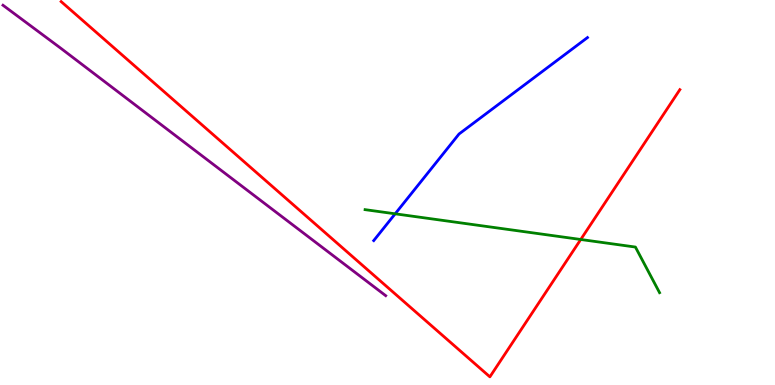[{'lines': ['blue', 'red'], 'intersections': []}, {'lines': ['green', 'red'], 'intersections': [{'x': 7.49, 'y': 3.78}]}, {'lines': ['purple', 'red'], 'intersections': []}, {'lines': ['blue', 'green'], 'intersections': [{'x': 5.1, 'y': 4.45}]}, {'lines': ['blue', 'purple'], 'intersections': []}, {'lines': ['green', 'purple'], 'intersections': []}]